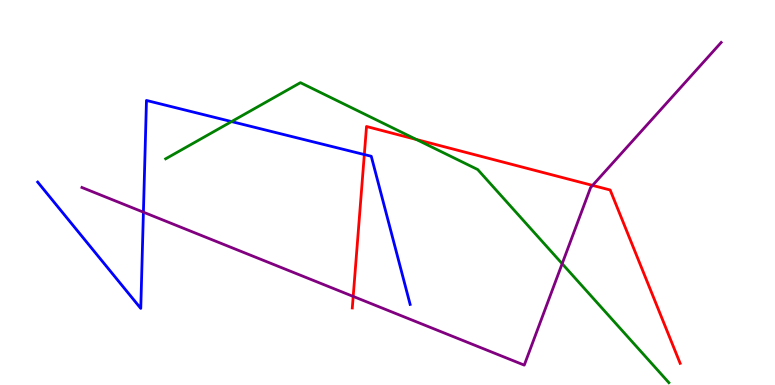[{'lines': ['blue', 'red'], 'intersections': [{'x': 4.7, 'y': 5.99}]}, {'lines': ['green', 'red'], 'intersections': [{'x': 5.37, 'y': 6.38}]}, {'lines': ['purple', 'red'], 'intersections': [{'x': 4.56, 'y': 2.3}, {'x': 7.65, 'y': 5.18}]}, {'lines': ['blue', 'green'], 'intersections': [{'x': 2.99, 'y': 6.84}]}, {'lines': ['blue', 'purple'], 'intersections': [{'x': 1.85, 'y': 4.49}]}, {'lines': ['green', 'purple'], 'intersections': [{'x': 7.25, 'y': 3.15}]}]